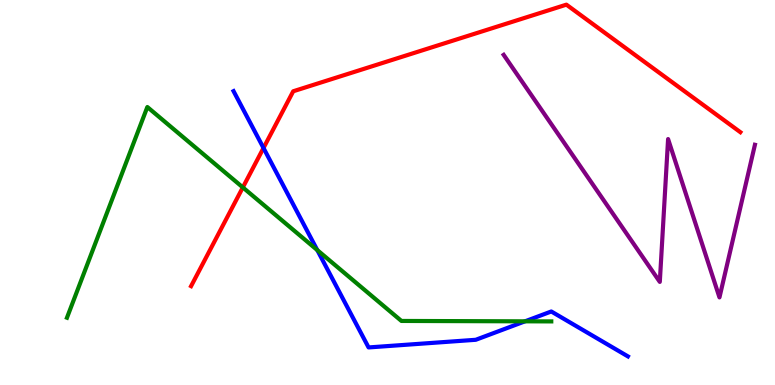[{'lines': ['blue', 'red'], 'intersections': [{'x': 3.4, 'y': 6.16}]}, {'lines': ['green', 'red'], 'intersections': [{'x': 3.13, 'y': 5.13}]}, {'lines': ['purple', 'red'], 'intersections': []}, {'lines': ['blue', 'green'], 'intersections': [{'x': 4.09, 'y': 3.5}, {'x': 6.77, 'y': 1.65}]}, {'lines': ['blue', 'purple'], 'intersections': []}, {'lines': ['green', 'purple'], 'intersections': []}]